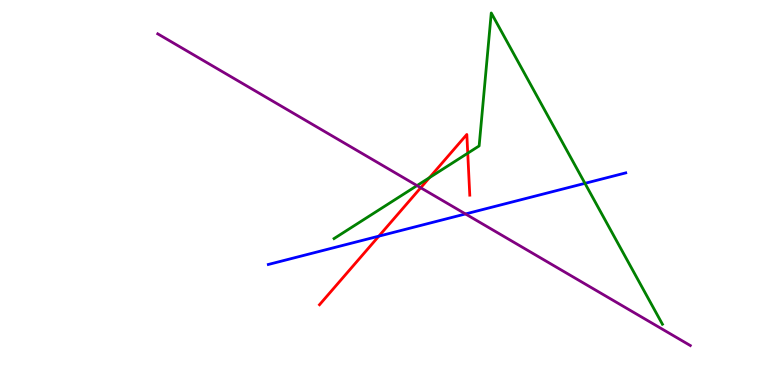[{'lines': ['blue', 'red'], 'intersections': [{'x': 4.89, 'y': 3.87}]}, {'lines': ['green', 'red'], 'intersections': [{'x': 5.54, 'y': 5.39}, {'x': 6.04, 'y': 6.02}]}, {'lines': ['purple', 'red'], 'intersections': [{'x': 5.43, 'y': 5.12}]}, {'lines': ['blue', 'green'], 'intersections': [{'x': 7.55, 'y': 5.24}]}, {'lines': ['blue', 'purple'], 'intersections': [{'x': 6.01, 'y': 4.44}]}, {'lines': ['green', 'purple'], 'intersections': [{'x': 5.38, 'y': 5.18}]}]